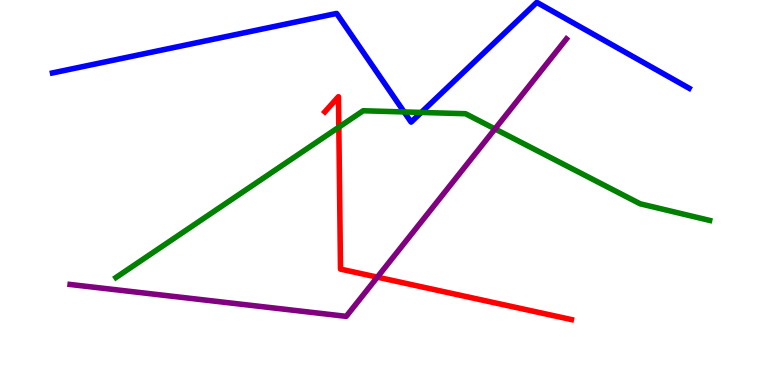[{'lines': ['blue', 'red'], 'intersections': []}, {'lines': ['green', 'red'], 'intersections': [{'x': 4.37, 'y': 6.7}]}, {'lines': ['purple', 'red'], 'intersections': [{'x': 4.87, 'y': 2.8}]}, {'lines': ['blue', 'green'], 'intersections': [{'x': 5.21, 'y': 7.09}, {'x': 5.44, 'y': 7.08}]}, {'lines': ['blue', 'purple'], 'intersections': []}, {'lines': ['green', 'purple'], 'intersections': [{'x': 6.39, 'y': 6.65}]}]